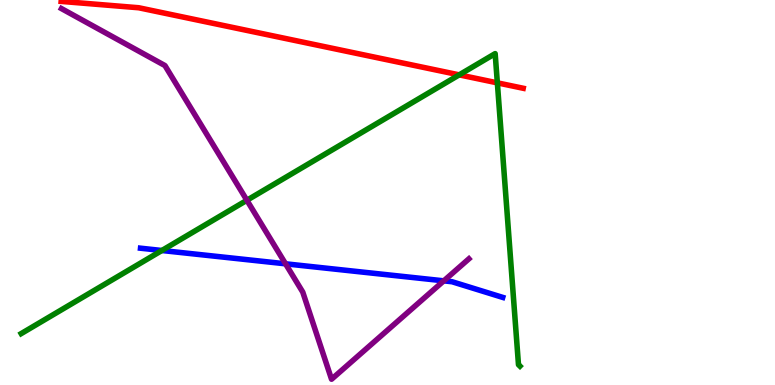[{'lines': ['blue', 'red'], 'intersections': []}, {'lines': ['green', 'red'], 'intersections': [{'x': 5.93, 'y': 8.06}, {'x': 6.42, 'y': 7.85}]}, {'lines': ['purple', 'red'], 'intersections': []}, {'lines': ['blue', 'green'], 'intersections': [{'x': 2.09, 'y': 3.49}]}, {'lines': ['blue', 'purple'], 'intersections': [{'x': 3.68, 'y': 3.15}, {'x': 5.73, 'y': 2.71}]}, {'lines': ['green', 'purple'], 'intersections': [{'x': 3.19, 'y': 4.8}]}]